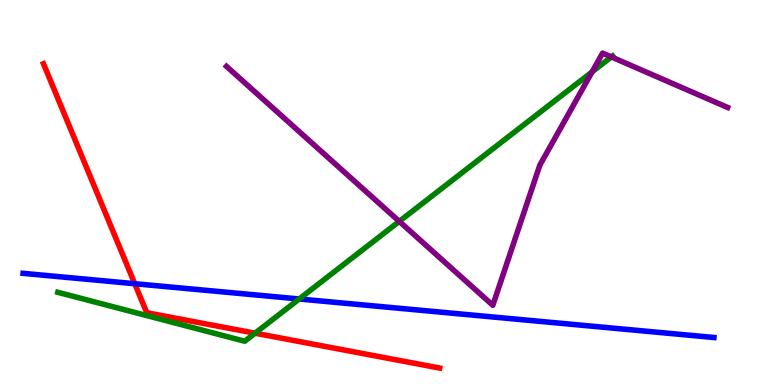[{'lines': ['blue', 'red'], 'intersections': [{'x': 1.74, 'y': 2.63}]}, {'lines': ['green', 'red'], 'intersections': [{'x': 3.29, 'y': 1.35}]}, {'lines': ['purple', 'red'], 'intersections': []}, {'lines': ['blue', 'green'], 'intersections': [{'x': 3.86, 'y': 2.23}]}, {'lines': ['blue', 'purple'], 'intersections': []}, {'lines': ['green', 'purple'], 'intersections': [{'x': 5.15, 'y': 4.25}, {'x': 7.64, 'y': 8.13}, {'x': 7.89, 'y': 8.52}]}]